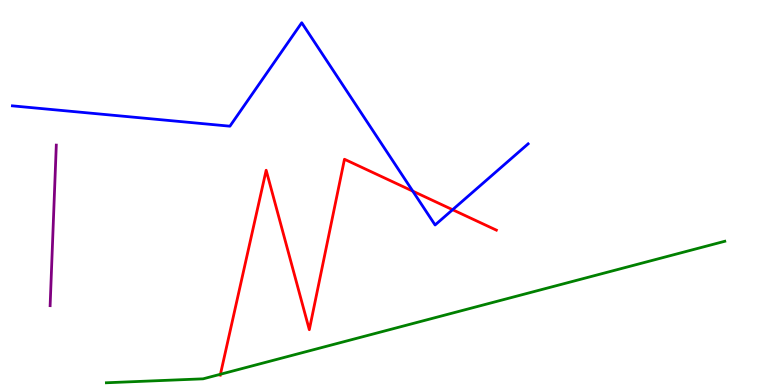[{'lines': ['blue', 'red'], 'intersections': [{'x': 5.33, 'y': 5.04}, {'x': 5.84, 'y': 4.55}]}, {'lines': ['green', 'red'], 'intersections': [{'x': 2.84, 'y': 0.279}]}, {'lines': ['purple', 'red'], 'intersections': []}, {'lines': ['blue', 'green'], 'intersections': []}, {'lines': ['blue', 'purple'], 'intersections': []}, {'lines': ['green', 'purple'], 'intersections': []}]